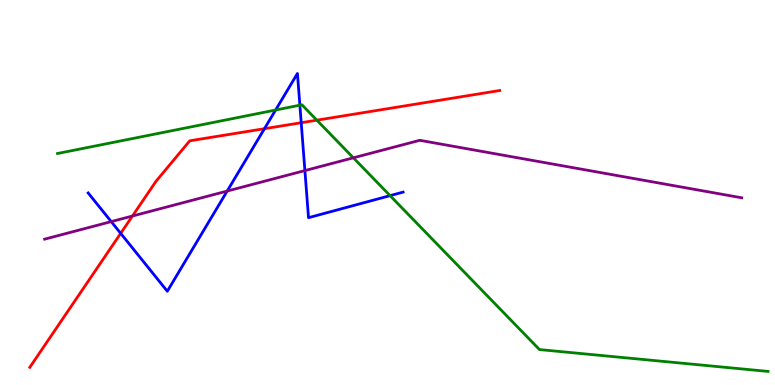[{'lines': ['blue', 'red'], 'intersections': [{'x': 1.56, 'y': 3.94}, {'x': 3.41, 'y': 6.66}, {'x': 3.89, 'y': 6.81}]}, {'lines': ['green', 'red'], 'intersections': [{'x': 4.09, 'y': 6.88}]}, {'lines': ['purple', 'red'], 'intersections': [{'x': 1.71, 'y': 4.39}]}, {'lines': ['blue', 'green'], 'intersections': [{'x': 3.56, 'y': 7.14}, {'x': 3.87, 'y': 7.27}, {'x': 5.03, 'y': 4.92}]}, {'lines': ['blue', 'purple'], 'intersections': [{'x': 1.44, 'y': 4.24}, {'x': 2.93, 'y': 5.04}, {'x': 3.93, 'y': 5.57}]}, {'lines': ['green', 'purple'], 'intersections': [{'x': 4.56, 'y': 5.9}]}]